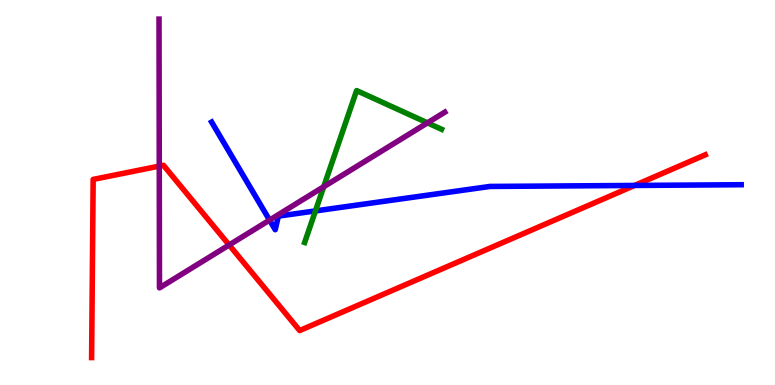[{'lines': ['blue', 'red'], 'intersections': [{'x': 8.19, 'y': 5.18}]}, {'lines': ['green', 'red'], 'intersections': []}, {'lines': ['purple', 'red'], 'intersections': [{'x': 2.06, 'y': 5.69}, {'x': 2.96, 'y': 3.64}]}, {'lines': ['blue', 'green'], 'intersections': [{'x': 4.07, 'y': 4.52}]}, {'lines': ['blue', 'purple'], 'intersections': [{'x': 3.48, 'y': 4.28}]}, {'lines': ['green', 'purple'], 'intersections': [{'x': 4.18, 'y': 5.15}, {'x': 5.52, 'y': 6.81}]}]